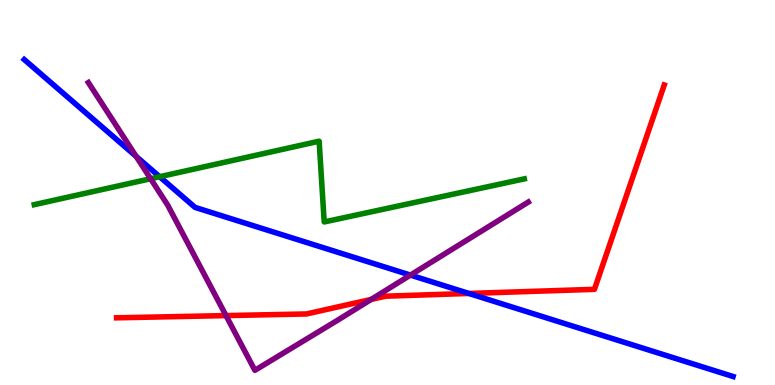[{'lines': ['blue', 'red'], 'intersections': [{'x': 6.05, 'y': 2.38}]}, {'lines': ['green', 'red'], 'intersections': []}, {'lines': ['purple', 'red'], 'intersections': [{'x': 2.92, 'y': 1.8}, {'x': 4.79, 'y': 2.22}]}, {'lines': ['blue', 'green'], 'intersections': [{'x': 2.06, 'y': 5.41}]}, {'lines': ['blue', 'purple'], 'intersections': [{'x': 1.76, 'y': 5.94}, {'x': 5.3, 'y': 2.85}]}, {'lines': ['green', 'purple'], 'intersections': [{'x': 1.94, 'y': 5.36}]}]